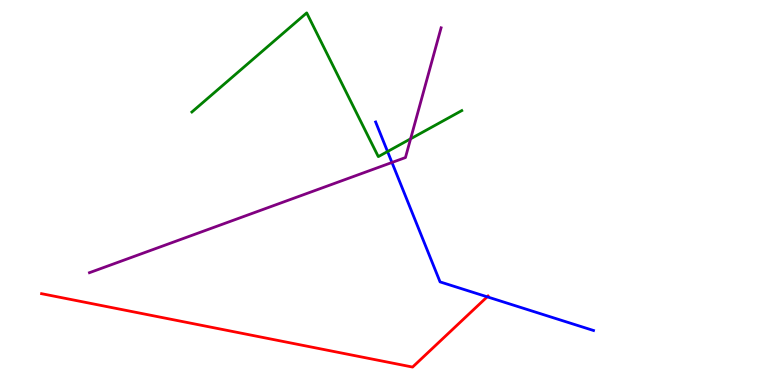[{'lines': ['blue', 'red'], 'intersections': [{'x': 6.29, 'y': 2.29}]}, {'lines': ['green', 'red'], 'intersections': []}, {'lines': ['purple', 'red'], 'intersections': []}, {'lines': ['blue', 'green'], 'intersections': [{'x': 5.0, 'y': 6.06}]}, {'lines': ['blue', 'purple'], 'intersections': [{'x': 5.06, 'y': 5.78}]}, {'lines': ['green', 'purple'], 'intersections': [{'x': 5.3, 'y': 6.39}]}]